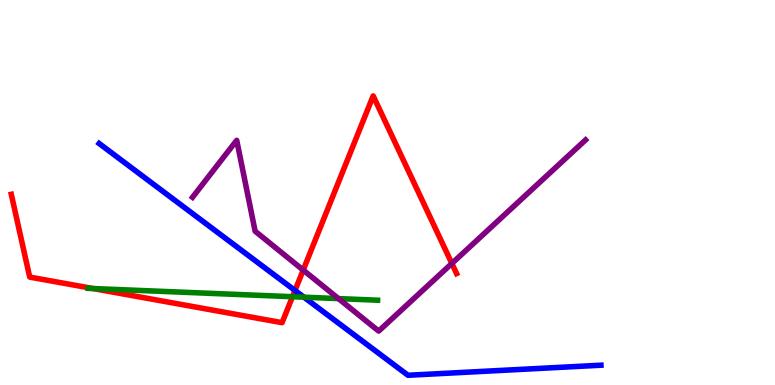[{'lines': ['blue', 'red'], 'intersections': [{'x': 3.81, 'y': 2.46}]}, {'lines': ['green', 'red'], 'intersections': [{'x': 1.2, 'y': 2.51}, {'x': 3.77, 'y': 2.29}]}, {'lines': ['purple', 'red'], 'intersections': [{'x': 3.91, 'y': 2.99}, {'x': 5.83, 'y': 3.16}]}, {'lines': ['blue', 'green'], 'intersections': [{'x': 3.92, 'y': 2.28}]}, {'lines': ['blue', 'purple'], 'intersections': []}, {'lines': ['green', 'purple'], 'intersections': [{'x': 4.37, 'y': 2.24}]}]